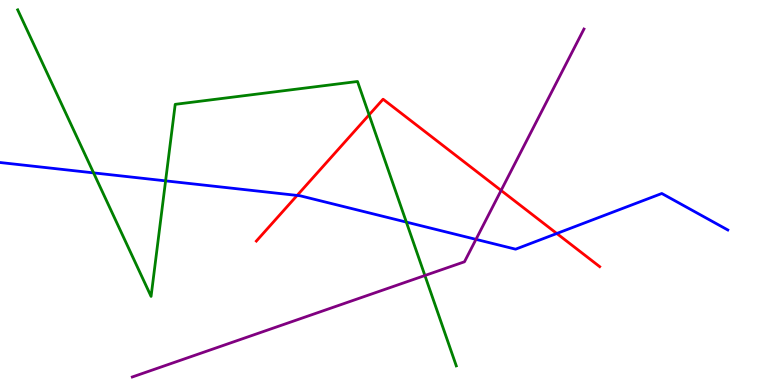[{'lines': ['blue', 'red'], 'intersections': [{'x': 3.83, 'y': 4.92}, {'x': 7.18, 'y': 3.94}]}, {'lines': ['green', 'red'], 'intersections': [{'x': 4.76, 'y': 7.02}]}, {'lines': ['purple', 'red'], 'intersections': [{'x': 6.47, 'y': 5.05}]}, {'lines': ['blue', 'green'], 'intersections': [{'x': 1.21, 'y': 5.51}, {'x': 2.14, 'y': 5.3}, {'x': 5.24, 'y': 4.23}]}, {'lines': ['blue', 'purple'], 'intersections': [{'x': 6.14, 'y': 3.78}]}, {'lines': ['green', 'purple'], 'intersections': [{'x': 5.48, 'y': 2.84}]}]